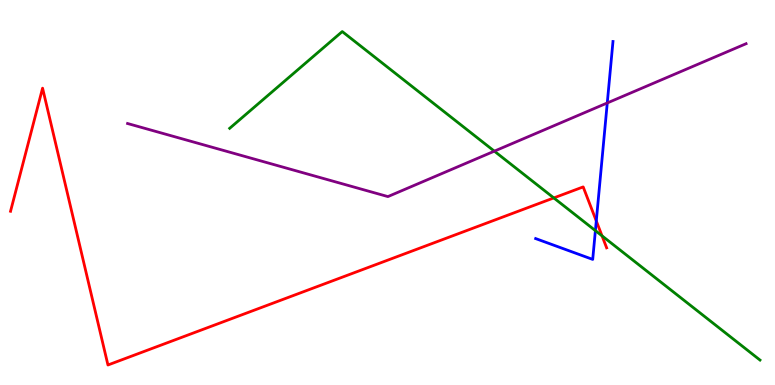[{'lines': ['blue', 'red'], 'intersections': [{'x': 7.69, 'y': 4.26}]}, {'lines': ['green', 'red'], 'intersections': [{'x': 7.15, 'y': 4.86}, {'x': 7.77, 'y': 3.87}]}, {'lines': ['purple', 'red'], 'intersections': []}, {'lines': ['blue', 'green'], 'intersections': [{'x': 7.68, 'y': 4.01}]}, {'lines': ['blue', 'purple'], 'intersections': [{'x': 7.84, 'y': 7.33}]}, {'lines': ['green', 'purple'], 'intersections': [{'x': 6.38, 'y': 6.07}]}]